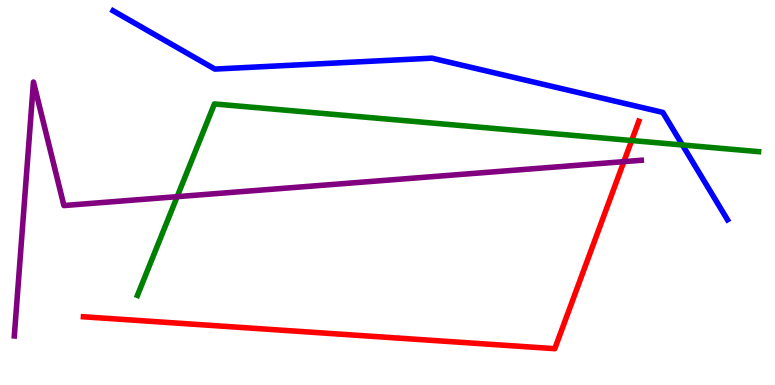[{'lines': ['blue', 'red'], 'intersections': []}, {'lines': ['green', 'red'], 'intersections': [{'x': 8.15, 'y': 6.35}]}, {'lines': ['purple', 'red'], 'intersections': [{'x': 8.05, 'y': 5.8}]}, {'lines': ['blue', 'green'], 'intersections': [{'x': 8.81, 'y': 6.23}]}, {'lines': ['blue', 'purple'], 'intersections': []}, {'lines': ['green', 'purple'], 'intersections': [{'x': 2.29, 'y': 4.89}]}]